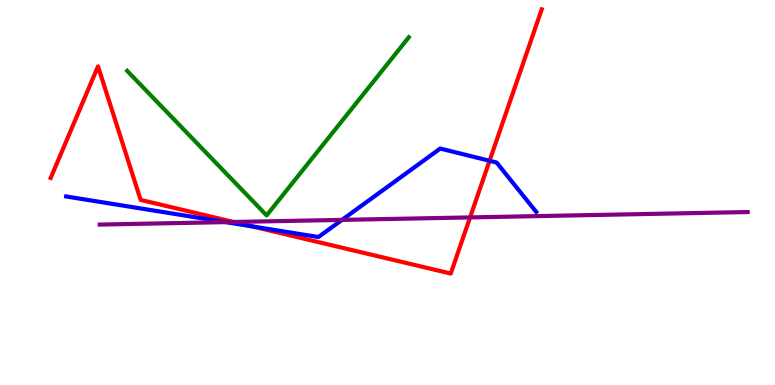[{'lines': ['blue', 'red'], 'intersections': [{'x': 3.25, 'y': 4.12}, {'x': 6.32, 'y': 5.82}]}, {'lines': ['green', 'red'], 'intersections': []}, {'lines': ['purple', 'red'], 'intersections': [{'x': 3.01, 'y': 4.23}, {'x': 6.07, 'y': 4.35}]}, {'lines': ['blue', 'green'], 'intersections': []}, {'lines': ['blue', 'purple'], 'intersections': [{'x': 2.91, 'y': 4.23}, {'x': 4.41, 'y': 4.29}]}, {'lines': ['green', 'purple'], 'intersections': []}]